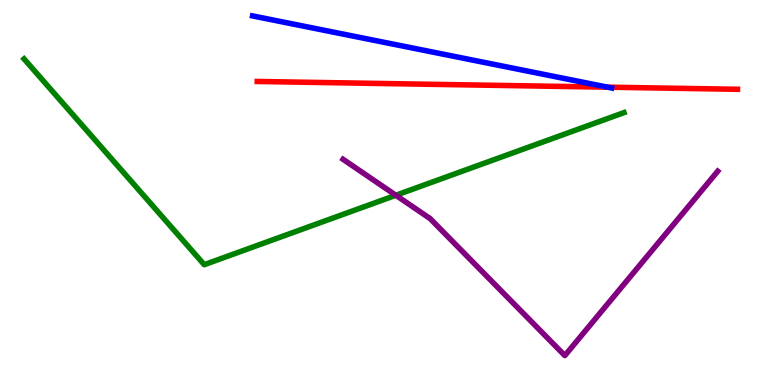[{'lines': ['blue', 'red'], 'intersections': [{'x': 7.84, 'y': 7.74}]}, {'lines': ['green', 'red'], 'intersections': []}, {'lines': ['purple', 'red'], 'intersections': []}, {'lines': ['blue', 'green'], 'intersections': []}, {'lines': ['blue', 'purple'], 'intersections': []}, {'lines': ['green', 'purple'], 'intersections': [{'x': 5.11, 'y': 4.93}]}]